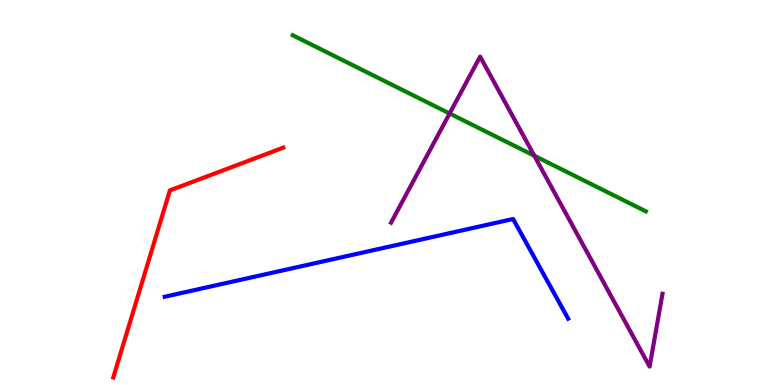[{'lines': ['blue', 'red'], 'intersections': []}, {'lines': ['green', 'red'], 'intersections': []}, {'lines': ['purple', 'red'], 'intersections': []}, {'lines': ['blue', 'green'], 'intersections': []}, {'lines': ['blue', 'purple'], 'intersections': []}, {'lines': ['green', 'purple'], 'intersections': [{'x': 5.8, 'y': 7.05}, {'x': 6.89, 'y': 5.95}]}]